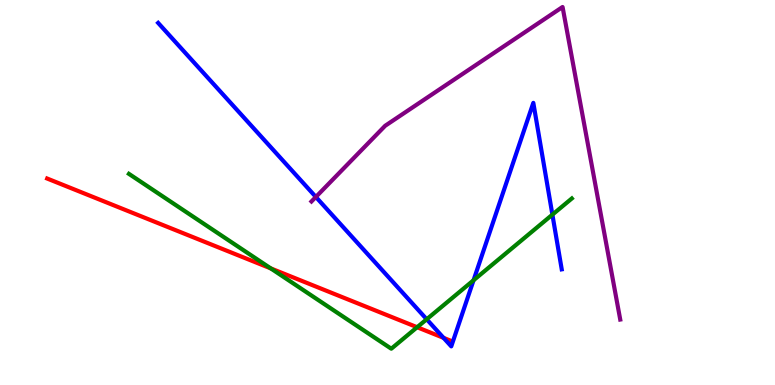[{'lines': ['blue', 'red'], 'intersections': [{'x': 5.72, 'y': 1.23}]}, {'lines': ['green', 'red'], 'intersections': [{'x': 3.49, 'y': 3.03}, {'x': 5.38, 'y': 1.5}]}, {'lines': ['purple', 'red'], 'intersections': []}, {'lines': ['blue', 'green'], 'intersections': [{'x': 5.51, 'y': 1.71}, {'x': 6.11, 'y': 2.72}, {'x': 7.13, 'y': 4.42}]}, {'lines': ['blue', 'purple'], 'intersections': [{'x': 4.08, 'y': 4.88}]}, {'lines': ['green', 'purple'], 'intersections': []}]